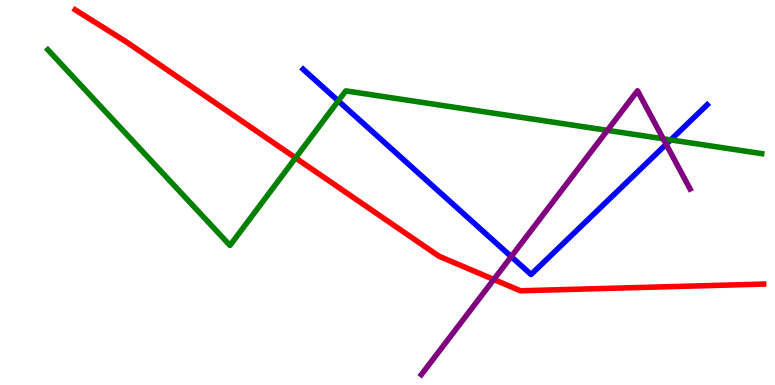[{'lines': ['blue', 'red'], 'intersections': []}, {'lines': ['green', 'red'], 'intersections': [{'x': 3.81, 'y': 5.9}]}, {'lines': ['purple', 'red'], 'intersections': [{'x': 6.37, 'y': 2.74}]}, {'lines': ['blue', 'green'], 'intersections': [{'x': 4.36, 'y': 7.38}, {'x': 8.65, 'y': 6.37}]}, {'lines': ['blue', 'purple'], 'intersections': [{'x': 6.6, 'y': 3.33}, {'x': 8.6, 'y': 6.25}]}, {'lines': ['green', 'purple'], 'intersections': [{'x': 7.84, 'y': 6.61}, {'x': 8.56, 'y': 6.4}]}]